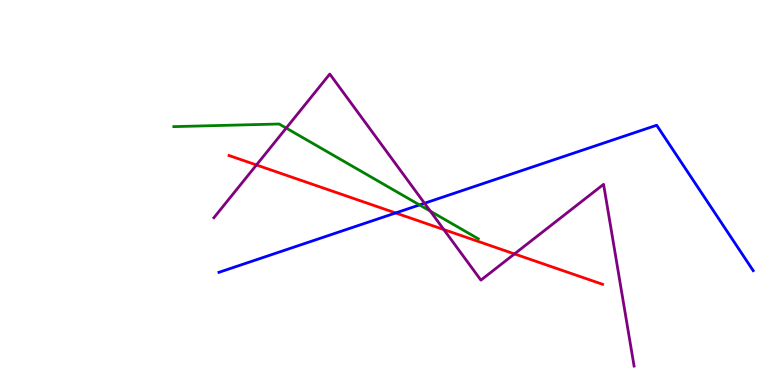[{'lines': ['blue', 'red'], 'intersections': [{'x': 5.1, 'y': 4.47}]}, {'lines': ['green', 'red'], 'intersections': []}, {'lines': ['purple', 'red'], 'intersections': [{'x': 3.31, 'y': 5.72}, {'x': 5.73, 'y': 4.04}, {'x': 6.64, 'y': 3.4}]}, {'lines': ['blue', 'green'], 'intersections': [{'x': 5.41, 'y': 4.68}]}, {'lines': ['blue', 'purple'], 'intersections': [{'x': 5.48, 'y': 4.72}]}, {'lines': ['green', 'purple'], 'intersections': [{'x': 3.69, 'y': 6.67}, {'x': 5.55, 'y': 4.52}]}]